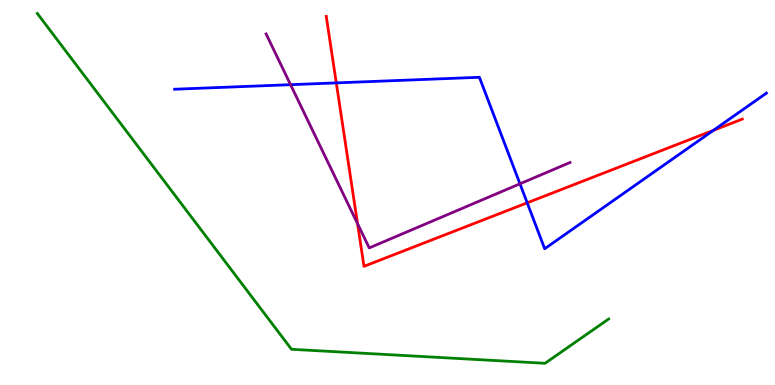[{'lines': ['blue', 'red'], 'intersections': [{'x': 4.34, 'y': 7.85}, {'x': 6.8, 'y': 4.73}, {'x': 9.2, 'y': 6.61}]}, {'lines': ['green', 'red'], 'intersections': []}, {'lines': ['purple', 'red'], 'intersections': [{'x': 4.61, 'y': 4.19}]}, {'lines': ['blue', 'green'], 'intersections': []}, {'lines': ['blue', 'purple'], 'intersections': [{'x': 3.75, 'y': 7.8}, {'x': 6.71, 'y': 5.23}]}, {'lines': ['green', 'purple'], 'intersections': []}]